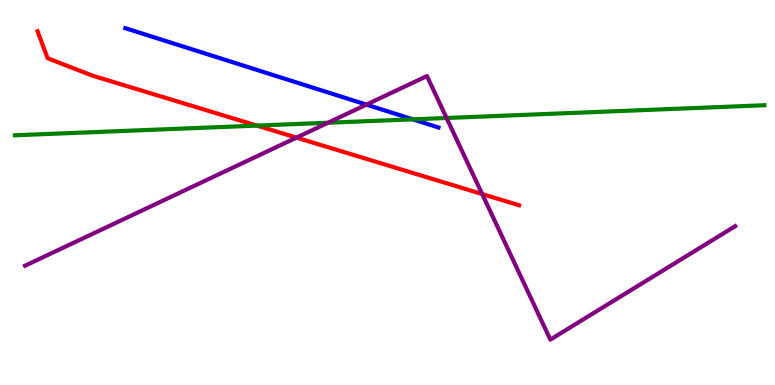[{'lines': ['blue', 'red'], 'intersections': []}, {'lines': ['green', 'red'], 'intersections': [{'x': 3.31, 'y': 6.74}]}, {'lines': ['purple', 'red'], 'intersections': [{'x': 3.83, 'y': 6.43}, {'x': 6.22, 'y': 4.96}]}, {'lines': ['blue', 'green'], 'intersections': [{'x': 5.33, 'y': 6.9}]}, {'lines': ['blue', 'purple'], 'intersections': [{'x': 4.73, 'y': 7.28}]}, {'lines': ['green', 'purple'], 'intersections': [{'x': 4.23, 'y': 6.81}, {'x': 5.76, 'y': 6.94}]}]